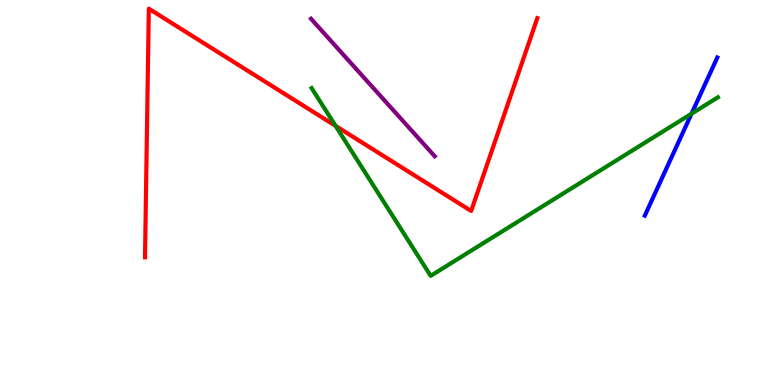[{'lines': ['blue', 'red'], 'intersections': []}, {'lines': ['green', 'red'], 'intersections': [{'x': 4.33, 'y': 6.73}]}, {'lines': ['purple', 'red'], 'intersections': []}, {'lines': ['blue', 'green'], 'intersections': [{'x': 8.92, 'y': 7.05}]}, {'lines': ['blue', 'purple'], 'intersections': []}, {'lines': ['green', 'purple'], 'intersections': []}]